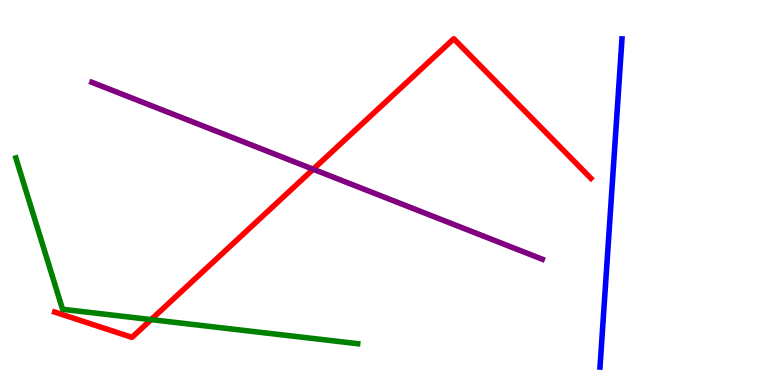[{'lines': ['blue', 'red'], 'intersections': []}, {'lines': ['green', 'red'], 'intersections': [{'x': 1.95, 'y': 1.7}]}, {'lines': ['purple', 'red'], 'intersections': [{'x': 4.04, 'y': 5.6}]}, {'lines': ['blue', 'green'], 'intersections': []}, {'lines': ['blue', 'purple'], 'intersections': []}, {'lines': ['green', 'purple'], 'intersections': []}]